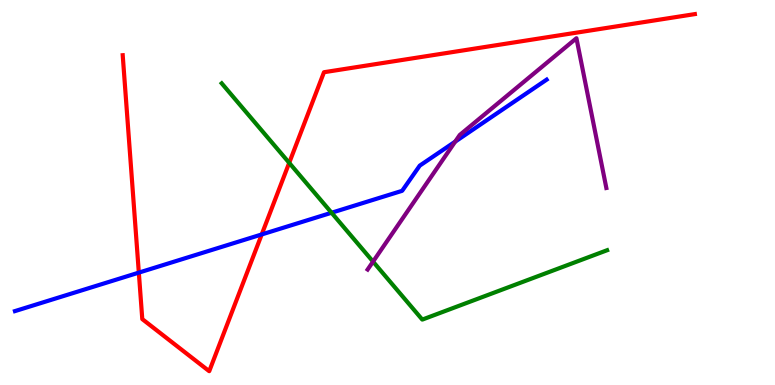[{'lines': ['blue', 'red'], 'intersections': [{'x': 1.79, 'y': 2.92}, {'x': 3.38, 'y': 3.91}]}, {'lines': ['green', 'red'], 'intersections': [{'x': 3.73, 'y': 5.77}]}, {'lines': ['purple', 'red'], 'intersections': []}, {'lines': ['blue', 'green'], 'intersections': [{'x': 4.28, 'y': 4.47}]}, {'lines': ['blue', 'purple'], 'intersections': [{'x': 5.87, 'y': 6.32}]}, {'lines': ['green', 'purple'], 'intersections': [{'x': 4.81, 'y': 3.2}]}]